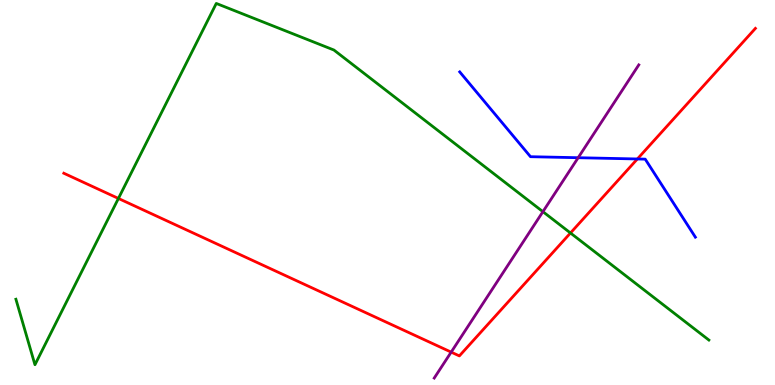[{'lines': ['blue', 'red'], 'intersections': [{'x': 8.22, 'y': 5.87}]}, {'lines': ['green', 'red'], 'intersections': [{'x': 1.53, 'y': 4.85}, {'x': 7.36, 'y': 3.95}]}, {'lines': ['purple', 'red'], 'intersections': [{'x': 5.82, 'y': 0.854}]}, {'lines': ['blue', 'green'], 'intersections': []}, {'lines': ['blue', 'purple'], 'intersections': [{'x': 7.46, 'y': 5.9}]}, {'lines': ['green', 'purple'], 'intersections': [{'x': 7.01, 'y': 4.5}]}]